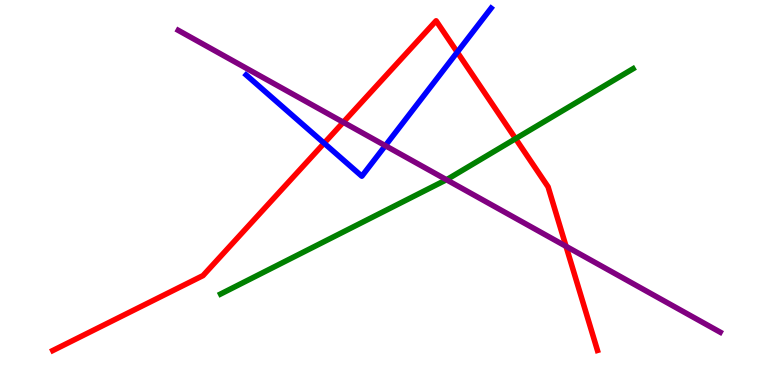[{'lines': ['blue', 'red'], 'intersections': [{'x': 4.18, 'y': 6.28}, {'x': 5.9, 'y': 8.64}]}, {'lines': ['green', 'red'], 'intersections': [{'x': 6.65, 'y': 6.4}]}, {'lines': ['purple', 'red'], 'intersections': [{'x': 4.43, 'y': 6.82}, {'x': 7.3, 'y': 3.6}]}, {'lines': ['blue', 'green'], 'intersections': []}, {'lines': ['blue', 'purple'], 'intersections': [{'x': 4.97, 'y': 6.22}]}, {'lines': ['green', 'purple'], 'intersections': [{'x': 5.76, 'y': 5.33}]}]